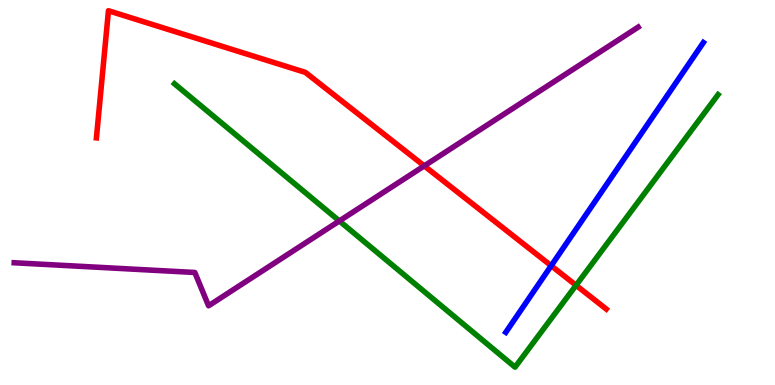[{'lines': ['blue', 'red'], 'intersections': [{'x': 7.11, 'y': 3.1}]}, {'lines': ['green', 'red'], 'intersections': [{'x': 7.43, 'y': 2.59}]}, {'lines': ['purple', 'red'], 'intersections': [{'x': 5.47, 'y': 5.69}]}, {'lines': ['blue', 'green'], 'intersections': []}, {'lines': ['blue', 'purple'], 'intersections': []}, {'lines': ['green', 'purple'], 'intersections': [{'x': 4.38, 'y': 4.26}]}]